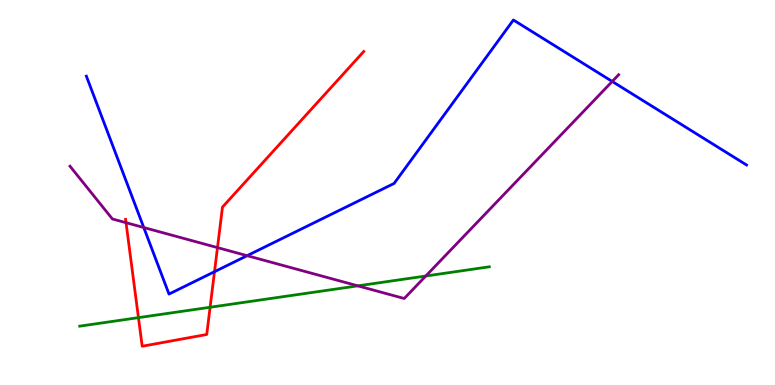[{'lines': ['blue', 'red'], 'intersections': [{'x': 2.77, 'y': 2.94}]}, {'lines': ['green', 'red'], 'intersections': [{'x': 1.79, 'y': 1.75}, {'x': 2.71, 'y': 2.02}]}, {'lines': ['purple', 'red'], 'intersections': [{'x': 1.63, 'y': 4.22}, {'x': 2.81, 'y': 3.57}]}, {'lines': ['blue', 'green'], 'intersections': []}, {'lines': ['blue', 'purple'], 'intersections': [{'x': 1.86, 'y': 4.09}, {'x': 3.19, 'y': 3.36}, {'x': 7.9, 'y': 7.88}]}, {'lines': ['green', 'purple'], 'intersections': [{'x': 4.62, 'y': 2.58}, {'x': 5.49, 'y': 2.83}]}]